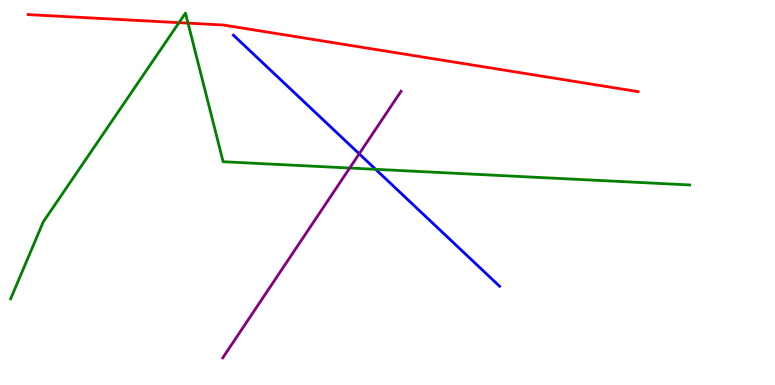[{'lines': ['blue', 'red'], 'intersections': []}, {'lines': ['green', 'red'], 'intersections': [{'x': 2.31, 'y': 9.41}, {'x': 2.43, 'y': 9.4}]}, {'lines': ['purple', 'red'], 'intersections': []}, {'lines': ['blue', 'green'], 'intersections': [{'x': 4.85, 'y': 5.6}]}, {'lines': ['blue', 'purple'], 'intersections': [{'x': 4.63, 'y': 6.0}]}, {'lines': ['green', 'purple'], 'intersections': [{'x': 4.51, 'y': 5.64}]}]